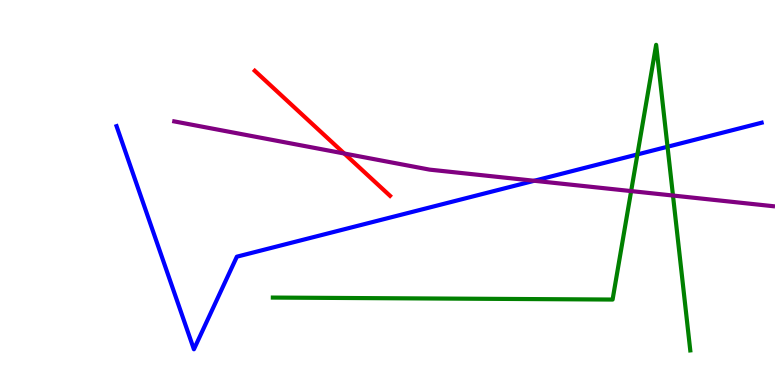[{'lines': ['blue', 'red'], 'intersections': []}, {'lines': ['green', 'red'], 'intersections': []}, {'lines': ['purple', 'red'], 'intersections': [{'x': 4.44, 'y': 6.01}]}, {'lines': ['blue', 'green'], 'intersections': [{'x': 8.22, 'y': 5.99}, {'x': 8.61, 'y': 6.19}]}, {'lines': ['blue', 'purple'], 'intersections': [{'x': 6.89, 'y': 5.3}]}, {'lines': ['green', 'purple'], 'intersections': [{'x': 8.14, 'y': 5.04}, {'x': 8.68, 'y': 4.92}]}]